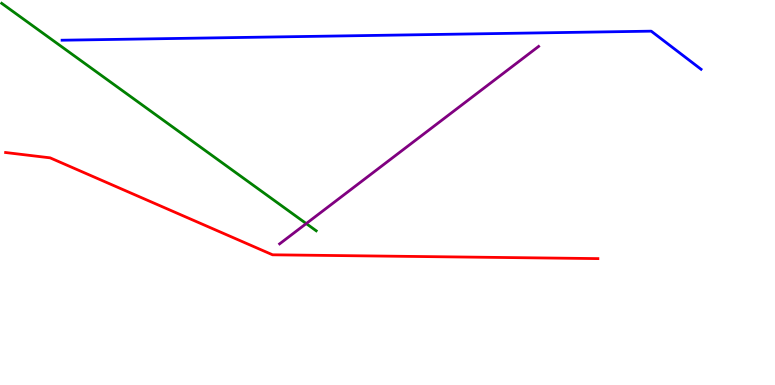[{'lines': ['blue', 'red'], 'intersections': []}, {'lines': ['green', 'red'], 'intersections': []}, {'lines': ['purple', 'red'], 'intersections': []}, {'lines': ['blue', 'green'], 'intersections': []}, {'lines': ['blue', 'purple'], 'intersections': []}, {'lines': ['green', 'purple'], 'intersections': [{'x': 3.95, 'y': 4.19}]}]